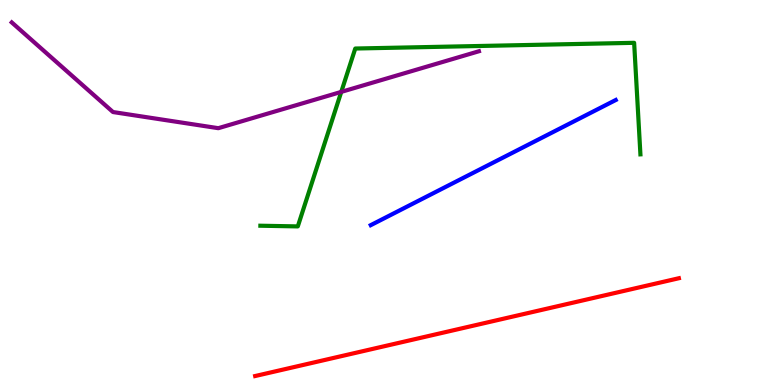[{'lines': ['blue', 'red'], 'intersections': []}, {'lines': ['green', 'red'], 'intersections': []}, {'lines': ['purple', 'red'], 'intersections': []}, {'lines': ['blue', 'green'], 'intersections': []}, {'lines': ['blue', 'purple'], 'intersections': []}, {'lines': ['green', 'purple'], 'intersections': [{'x': 4.4, 'y': 7.61}]}]